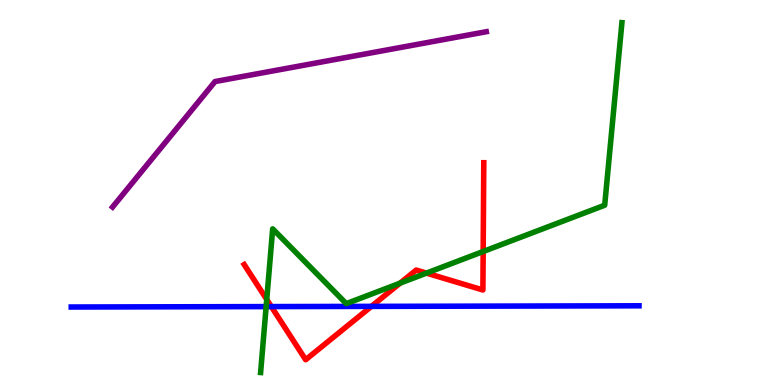[{'lines': ['blue', 'red'], 'intersections': [{'x': 3.5, 'y': 2.04}, {'x': 4.79, 'y': 2.04}]}, {'lines': ['green', 'red'], 'intersections': [{'x': 3.44, 'y': 2.22}, {'x': 5.16, 'y': 2.65}, {'x': 5.5, 'y': 2.91}, {'x': 6.23, 'y': 3.47}]}, {'lines': ['purple', 'red'], 'intersections': []}, {'lines': ['blue', 'green'], 'intersections': [{'x': 3.43, 'y': 2.04}]}, {'lines': ['blue', 'purple'], 'intersections': []}, {'lines': ['green', 'purple'], 'intersections': []}]